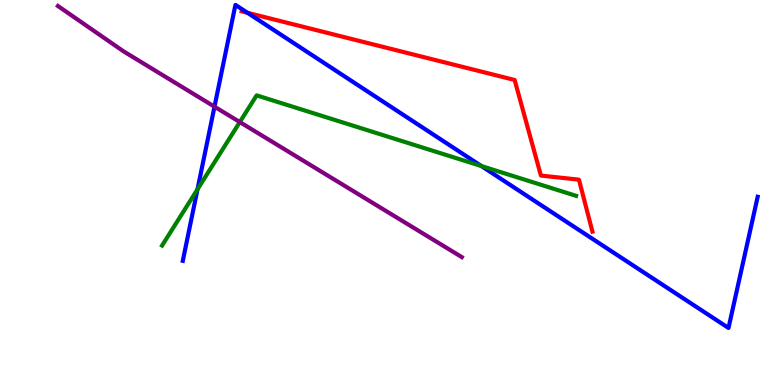[{'lines': ['blue', 'red'], 'intersections': [{'x': 3.19, 'y': 9.67}]}, {'lines': ['green', 'red'], 'intersections': []}, {'lines': ['purple', 'red'], 'intersections': []}, {'lines': ['blue', 'green'], 'intersections': [{'x': 2.55, 'y': 5.08}, {'x': 6.21, 'y': 5.69}]}, {'lines': ['blue', 'purple'], 'intersections': [{'x': 2.77, 'y': 7.23}]}, {'lines': ['green', 'purple'], 'intersections': [{'x': 3.09, 'y': 6.83}]}]